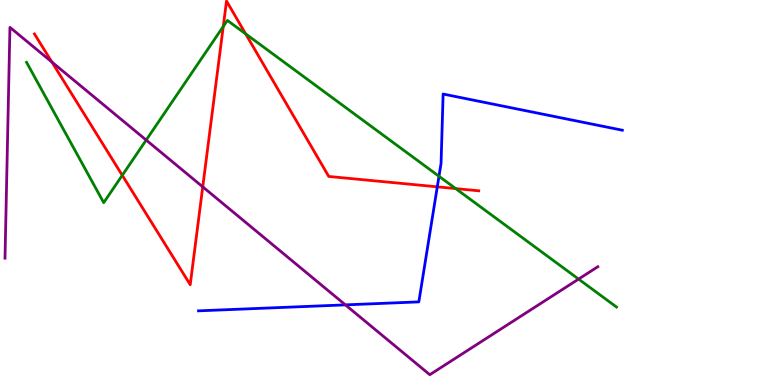[{'lines': ['blue', 'red'], 'intersections': [{'x': 5.64, 'y': 5.15}]}, {'lines': ['green', 'red'], 'intersections': [{'x': 1.58, 'y': 5.45}, {'x': 2.88, 'y': 9.31}, {'x': 3.17, 'y': 9.12}, {'x': 5.88, 'y': 5.1}]}, {'lines': ['purple', 'red'], 'intersections': [{'x': 0.67, 'y': 8.39}, {'x': 2.62, 'y': 5.15}]}, {'lines': ['blue', 'green'], 'intersections': [{'x': 5.66, 'y': 5.42}]}, {'lines': ['blue', 'purple'], 'intersections': [{'x': 4.46, 'y': 2.08}]}, {'lines': ['green', 'purple'], 'intersections': [{'x': 1.89, 'y': 6.36}, {'x': 7.47, 'y': 2.75}]}]